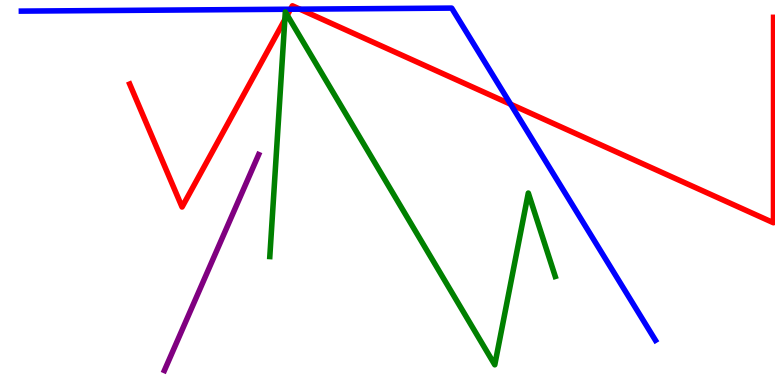[{'lines': ['blue', 'red'], 'intersections': [{'x': 3.75, 'y': 9.76}, {'x': 3.87, 'y': 9.76}, {'x': 6.59, 'y': 7.29}]}, {'lines': ['green', 'red'], 'intersections': [{'x': 3.68, 'y': 9.49}, {'x': 3.71, 'y': 9.61}]}, {'lines': ['purple', 'red'], 'intersections': []}, {'lines': ['blue', 'green'], 'intersections': []}, {'lines': ['blue', 'purple'], 'intersections': []}, {'lines': ['green', 'purple'], 'intersections': []}]